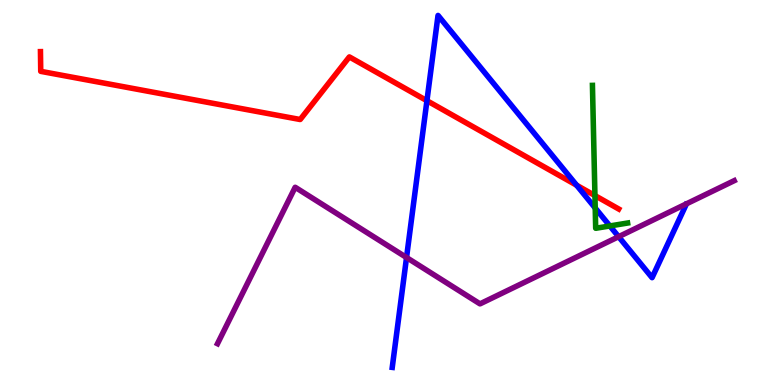[{'lines': ['blue', 'red'], 'intersections': [{'x': 5.51, 'y': 7.38}, {'x': 7.44, 'y': 5.19}]}, {'lines': ['green', 'red'], 'intersections': [{'x': 7.68, 'y': 4.92}]}, {'lines': ['purple', 'red'], 'intersections': []}, {'lines': ['blue', 'green'], 'intersections': [{'x': 7.68, 'y': 4.6}, {'x': 7.87, 'y': 4.13}]}, {'lines': ['blue', 'purple'], 'intersections': [{'x': 5.25, 'y': 3.31}, {'x': 7.98, 'y': 3.85}]}, {'lines': ['green', 'purple'], 'intersections': []}]